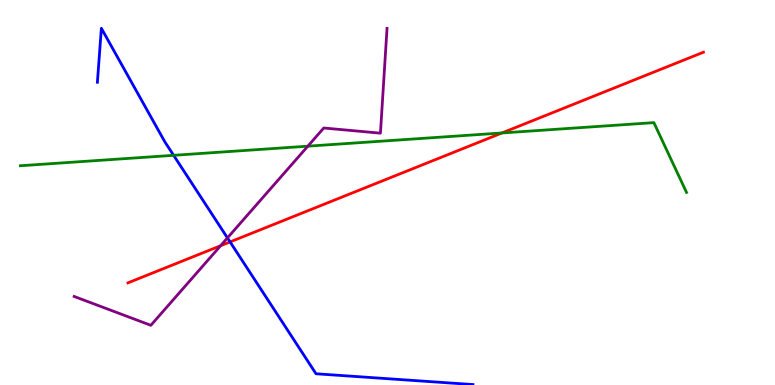[{'lines': ['blue', 'red'], 'intersections': [{'x': 2.97, 'y': 3.72}]}, {'lines': ['green', 'red'], 'intersections': [{'x': 6.48, 'y': 6.55}]}, {'lines': ['purple', 'red'], 'intersections': [{'x': 2.85, 'y': 3.62}]}, {'lines': ['blue', 'green'], 'intersections': [{'x': 2.24, 'y': 5.97}]}, {'lines': ['blue', 'purple'], 'intersections': [{'x': 2.93, 'y': 3.82}]}, {'lines': ['green', 'purple'], 'intersections': [{'x': 3.97, 'y': 6.2}]}]